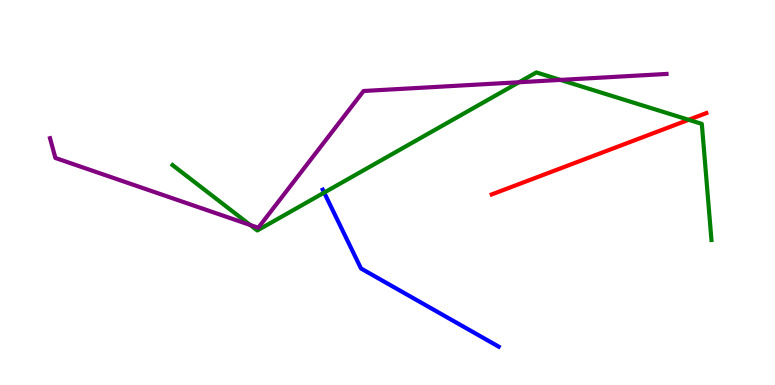[{'lines': ['blue', 'red'], 'intersections': []}, {'lines': ['green', 'red'], 'intersections': [{'x': 8.89, 'y': 6.89}]}, {'lines': ['purple', 'red'], 'intersections': []}, {'lines': ['blue', 'green'], 'intersections': [{'x': 4.18, 'y': 5.0}]}, {'lines': ['blue', 'purple'], 'intersections': []}, {'lines': ['green', 'purple'], 'intersections': [{'x': 3.23, 'y': 4.16}, {'x': 6.7, 'y': 7.86}, {'x': 7.23, 'y': 7.92}]}]